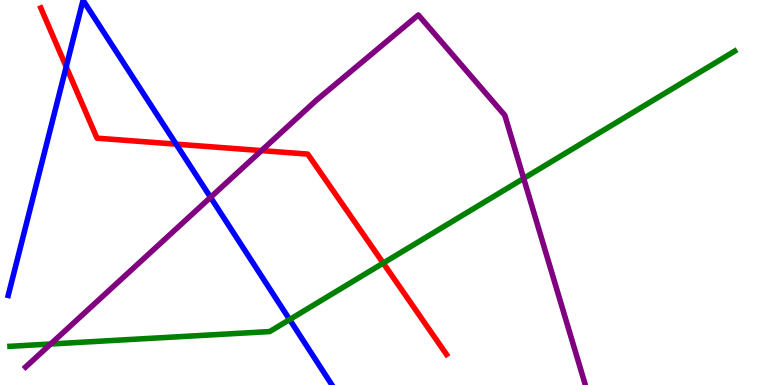[{'lines': ['blue', 'red'], 'intersections': [{'x': 0.854, 'y': 8.27}, {'x': 2.27, 'y': 6.26}]}, {'lines': ['green', 'red'], 'intersections': [{'x': 4.94, 'y': 3.17}]}, {'lines': ['purple', 'red'], 'intersections': [{'x': 3.37, 'y': 6.09}]}, {'lines': ['blue', 'green'], 'intersections': [{'x': 3.74, 'y': 1.7}]}, {'lines': ['blue', 'purple'], 'intersections': [{'x': 2.72, 'y': 4.87}]}, {'lines': ['green', 'purple'], 'intersections': [{'x': 0.654, 'y': 1.06}, {'x': 6.76, 'y': 5.37}]}]